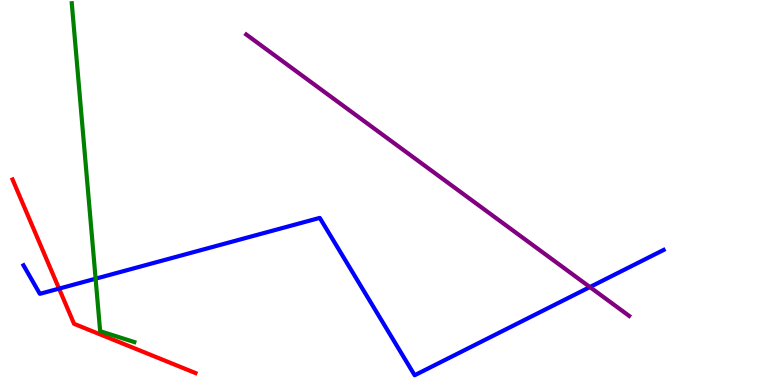[{'lines': ['blue', 'red'], 'intersections': [{'x': 0.762, 'y': 2.5}]}, {'lines': ['green', 'red'], 'intersections': []}, {'lines': ['purple', 'red'], 'intersections': []}, {'lines': ['blue', 'green'], 'intersections': [{'x': 1.23, 'y': 2.76}]}, {'lines': ['blue', 'purple'], 'intersections': [{'x': 7.61, 'y': 2.54}]}, {'lines': ['green', 'purple'], 'intersections': []}]